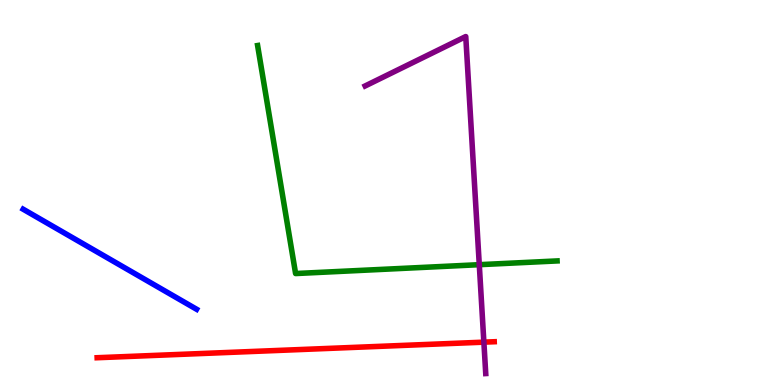[{'lines': ['blue', 'red'], 'intersections': []}, {'lines': ['green', 'red'], 'intersections': []}, {'lines': ['purple', 'red'], 'intersections': [{'x': 6.24, 'y': 1.11}]}, {'lines': ['blue', 'green'], 'intersections': []}, {'lines': ['blue', 'purple'], 'intersections': []}, {'lines': ['green', 'purple'], 'intersections': [{'x': 6.18, 'y': 3.13}]}]